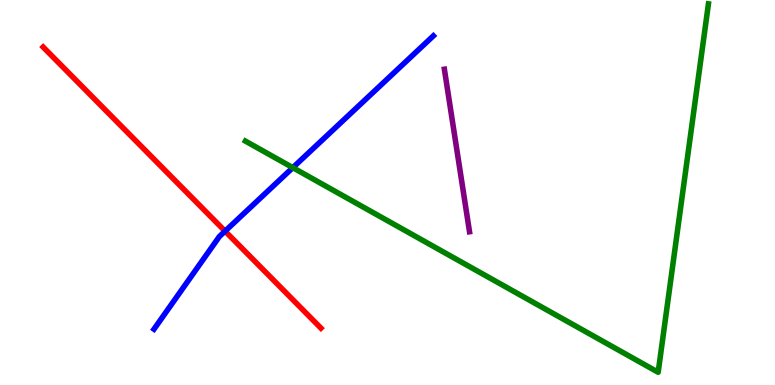[{'lines': ['blue', 'red'], 'intersections': [{'x': 2.9, 'y': 4.0}]}, {'lines': ['green', 'red'], 'intersections': []}, {'lines': ['purple', 'red'], 'intersections': []}, {'lines': ['blue', 'green'], 'intersections': [{'x': 3.78, 'y': 5.65}]}, {'lines': ['blue', 'purple'], 'intersections': []}, {'lines': ['green', 'purple'], 'intersections': []}]